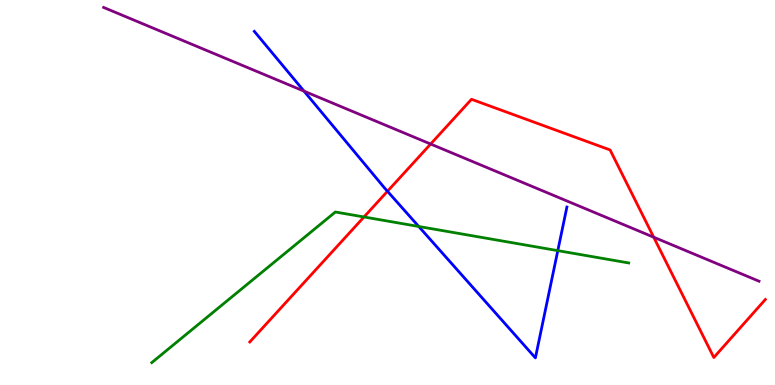[{'lines': ['blue', 'red'], 'intersections': [{'x': 5.0, 'y': 5.03}]}, {'lines': ['green', 'red'], 'intersections': [{'x': 4.7, 'y': 4.36}]}, {'lines': ['purple', 'red'], 'intersections': [{'x': 5.56, 'y': 6.26}, {'x': 8.43, 'y': 3.84}]}, {'lines': ['blue', 'green'], 'intersections': [{'x': 5.4, 'y': 4.12}, {'x': 7.2, 'y': 3.49}]}, {'lines': ['blue', 'purple'], 'intersections': [{'x': 3.92, 'y': 7.63}]}, {'lines': ['green', 'purple'], 'intersections': []}]